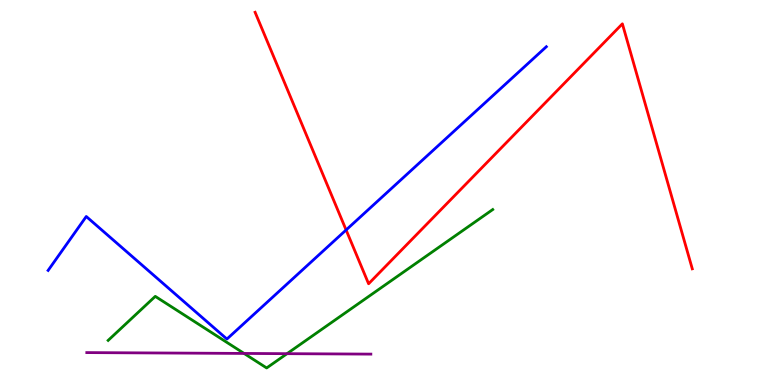[{'lines': ['blue', 'red'], 'intersections': [{'x': 4.47, 'y': 4.03}]}, {'lines': ['green', 'red'], 'intersections': []}, {'lines': ['purple', 'red'], 'intersections': []}, {'lines': ['blue', 'green'], 'intersections': []}, {'lines': ['blue', 'purple'], 'intersections': []}, {'lines': ['green', 'purple'], 'intersections': [{'x': 3.15, 'y': 0.82}, {'x': 3.7, 'y': 0.814}]}]